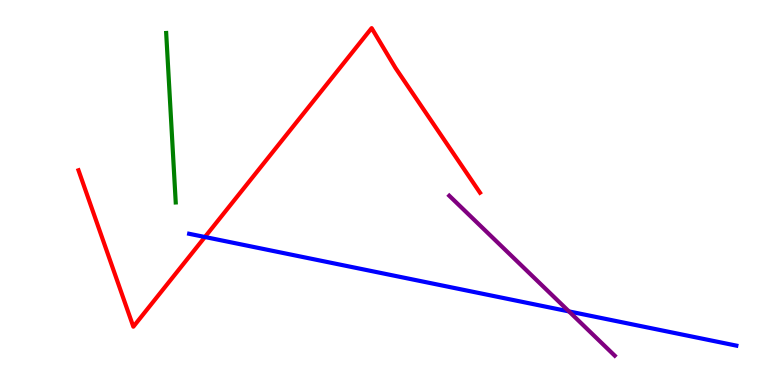[{'lines': ['blue', 'red'], 'intersections': [{'x': 2.64, 'y': 3.84}]}, {'lines': ['green', 'red'], 'intersections': []}, {'lines': ['purple', 'red'], 'intersections': []}, {'lines': ['blue', 'green'], 'intersections': []}, {'lines': ['blue', 'purple'], 'intersections': [{'x': 7.34, 'y': 1.91}]}, {'lines': ['green', 'purple'], 'intersections': []}]